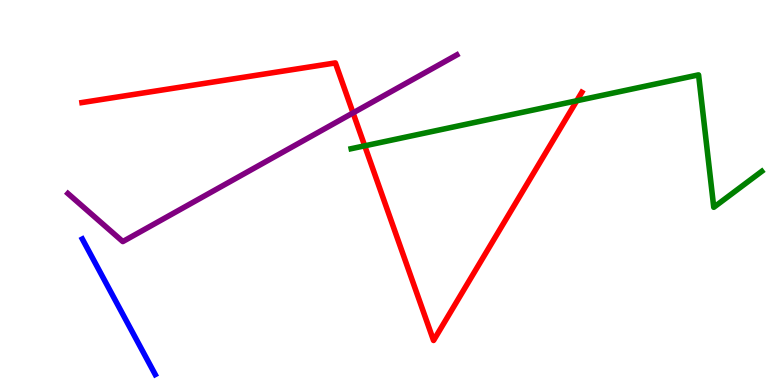[{'lines': ['blue', 'red'], 'intersections': []}, {'lines': ['green', 'red'], 'intersections': [{'x': 4.71, 'y': 6.21}, {'x': 7.44, 'y': 7.38}]}, {'lines': ['purple', 'red'], 'intersections': [{'x': 4.56, 'y': 7.07}]}, {'lines': ['blue', 'green'], 'intersections': []}, {'lines': ['blue', 'purple'], 'intersections': []}, {'lines': ['green', 'purple'], 'intersections': []}]